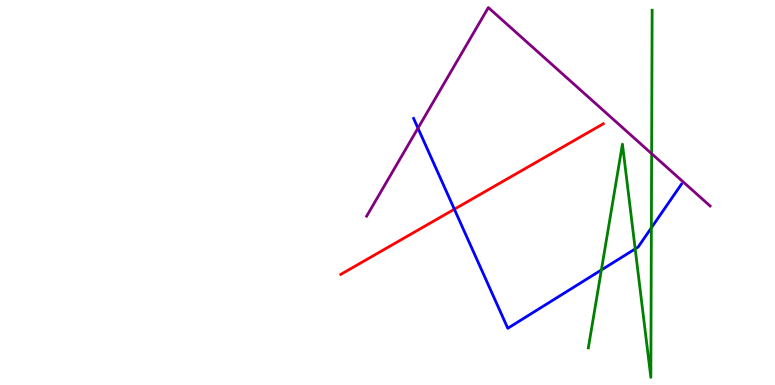[{'lines': ['blue', 'red'], 'intersections': [{'x': 5.86, 'y': 4.57}]}, {'lines': ['green', 'red'], 'intersections': []}, {'lines': ['purple', 'red'], 'intersections': []}, {'lines': ['blue', 'green'], 'intersections': [{'x': 7.76, 'y': 2.99}, {'x': 8.2, 'y': 3.54}, {'x': 8.4, 'y': 4.08}]}, {'lines': ['blue', 'purple'], 'intersections': [{'x': 5.39, 'y': 6.67}]}, {'lines': ['green', 'purple'], 'intersections': [{'x': 8.41, 'y': 6.01}]}]